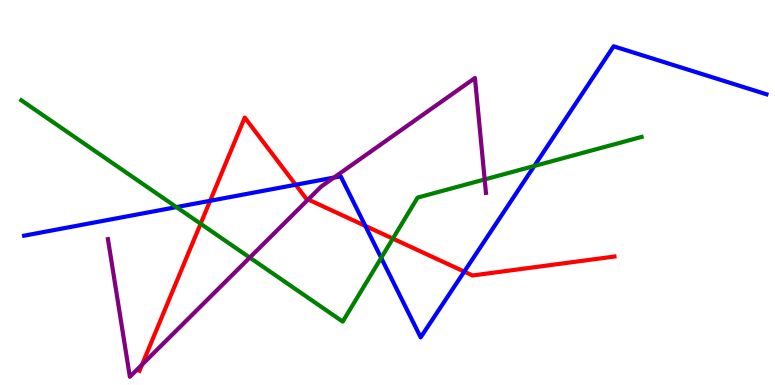[{'lines': ['blue', 'red'], 'intersections': [{'x': 2.71, 'y': 4.78}, {'x': 3.82, 'y': 5.2}, {'x': 4.71, 'y': 4.13}, {'x': 5.99, 'y': 2.95}]}, {'lines': ['green', 'red'], 'intersections': [{'x': 2.59, 'y': 4.19}, {'x': 5.07, 'y': 3.8}]}, {'lines': ['purple', 'red'], 'intersections': [{'x': 1.83, 'y': 0.529}, {'x': 3.98, 'y': 4.82}]}, {'lines': ['blue', 'green'], 'intersections': [{'x': 2.28, 'y': 4.62}, {'x': 4.92, 'y': 3.3}, {'x': 6.89, 'y': 5.69}]}, {'lines': ['blue', 'purple'], 'intersections': [{'x': 4.31, 'y': 5.39}]}, {'lines': ['green', 'purple'], 'intersections': [{'x': 3.22, 'y': 3.31}, {'x': 6.25, 'y': 5.34}]}]